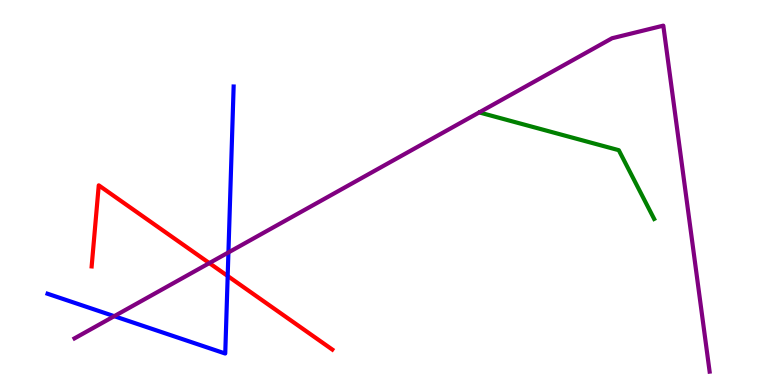[{'lines': ['blue', 'red'], 'intersections': [{'x': 2.94, 'y': 2.83}]}, {'lines': ['green', 'red'], 'intersections': []}, {'lines': ['purple', 'red'], 'intersections': [{'x': 2.7, 'y': 3.17}]}, {'lines': ['blue', 'green'], 'intersections': []}, {'lines': ['blue', 'purple'], 'intersections': [{'x': 1.47, 'y': 1.79}, {'x': 2.95, 'y': 3.44}]}, {'lines': ['green', 'purple'], 'intersections': []}]